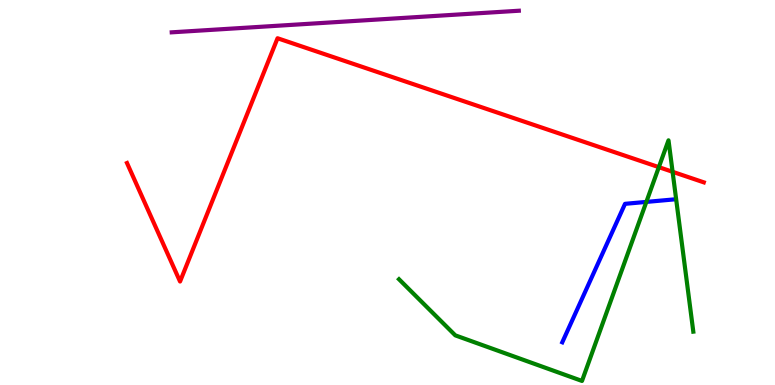[{'lines': ['blue', 'red'], 'intersections': []}, {'lines': ['green', 'red'], 'intersections': [{'x': 8.5, 'y': 5.66}, {'x': 8.68, 'y': 5.54}]}, {'lines': ['purple', 'red'], 'intersections': []}, {'lines': ['blue', 'green'], 'intersections': [{'x': 8.34, 'y': 4.76}]}, {'lines': ['blue', 'purple'], 'intersections': []}, {'lines': ['green', 'purple'], 'intersections': []}]